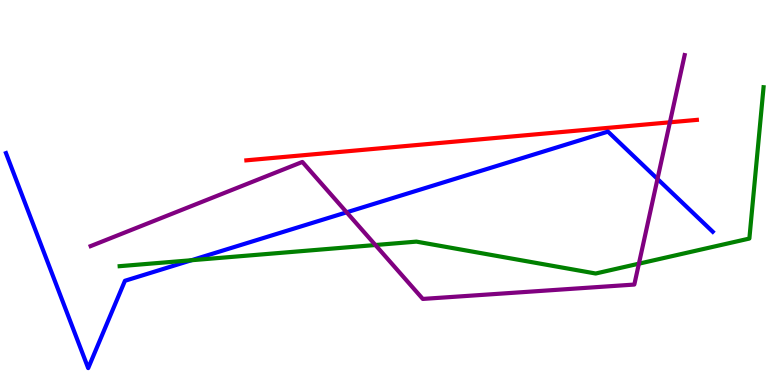[{'lines': ['blue', 'red'], 'intersections': []}, {'lines': ['green', 'red'], 'intersections': []}, {'lines': ['purple', 'red'], 'intersections': [{'x': 8.64, 'y': 6.82}]}, {'lines': ['blue', 'green'], 'intersections': [{'x': 2.47, 'y': 3.24}]}, {'lines': ['blue', 'purple'], 'intersections': [{'x': 4.47, 'y': 4.49}, {'x': 8.48, 'y': 5.35}]}, {'lines': ['green', 'purple'], 'intersections': [{'x': 4.84, 'y': 3.64}, {'x': 8.24, 'y': 3.15}]}]